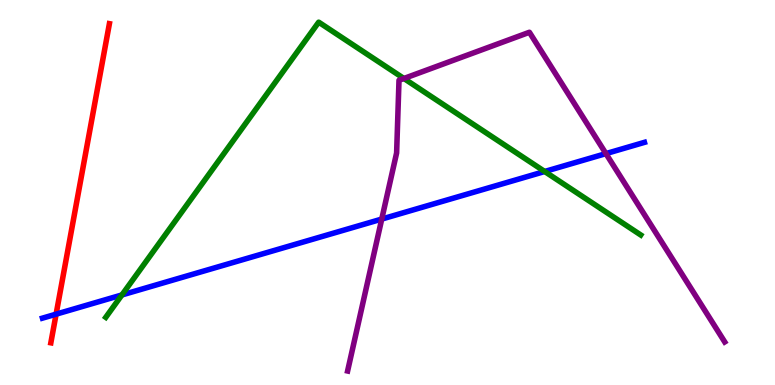[{'lines': ['blue', 'red'], 'intersections': [{'x': 0.724, 'y': 1.84}]}, {'lines': ['green', 'red'], 'intersections': []}, {'lines': ['purple', 'red'], 'intersections': []}, {'lines': ['blue', 'green'], 'intersections': [{'x': 1.57, 'y': 2.34}, {'x': 7.03, 'y': 5.55}]}, {'lines': ['blue', 'purple'], 'intersections': [{'x': 4.93, 'y': 4.31}, {'x': 7.82, 'y': 6.01}]}, {'lines': ['green', 'purple'], 'intersections': [{'x': 5.21, 'y': 7.96}]}]